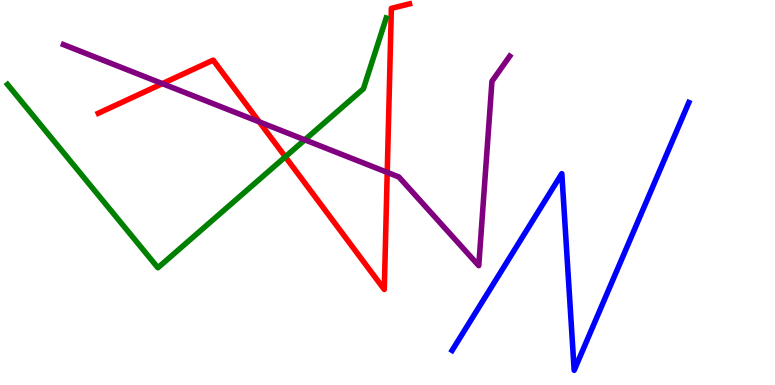[{'lines': ['blue', 'red'], 'intersections': []}, {'lines': ['green', 'red'], 'intersections': [{'x': 3.68, 'y': 5.93}]}, {'lines': ['purple', 'red'], 'intersections': [{'x': 2.09, 'y': 7.83}, {'x': 3.35, 'y': 6.83}, {'x': 5.0, 'y': 5.52}]}, {'lines': ['blue', 'green'], 'intersections': []}, {'lines': ['blue', 'purple'], 'intersections': []}, {'lines': ['green', 'purple'], 'intersections': [{'x': 3.93, 'y': 6.37}]}]